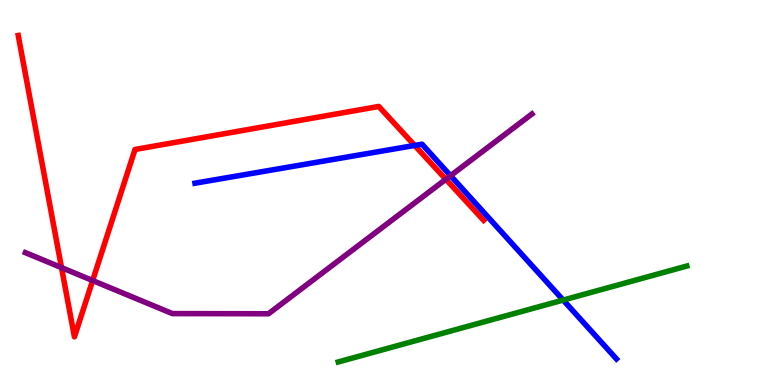[{'lines': ['blue', 'red'], 'intersections': [{'x': 5.35, 'y': 6.22}]}, {'lines': ['green', 'red'], 'intersections': []}, {'lines': ['purple', 'red'], 'intersections': [{'x': 0.794, 'y': 3.05}, {'x': 1.2, 'y': 2.71}, {'x': 5.75, 'y': 5.34}]}, {'lines': ['blue', 'green'], 'intersections': [{'x': 7.27, 'y': 2.21}]}, {'lines': ['blue', 'purple'], 'intersections': [{'x': 5.81, 'y': 5.44}]}, {'lines': ['green', 'purple'], 'intersections': []}]